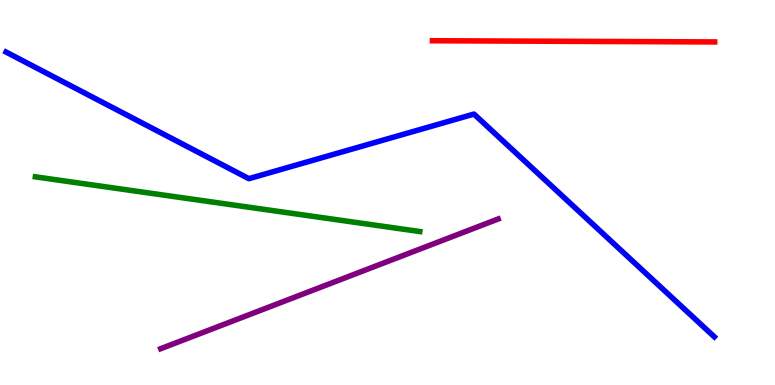[{'lines': ['blue', 'red'], 'intersections': []}, {'lines': ['green', 'red'], 'intersections': []}, {'lines': ['purple', 'red'], 'intersections': []}, {'lines': ['blue', 'green'], 'intersections': []}, {'lines': ['blue', 'purple'], 'intersections': []}, {'lines': ['green', 'purple'], 'intersections': []}]